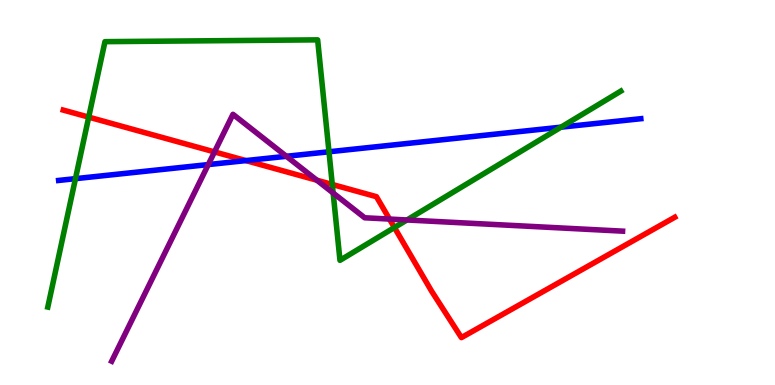[{'lines': ['blue', 'red'], 'intersections': [{'x': 3.17, 'y': 5.83}]}, {'lines': ['green', 'red'], 'intersections': [{'x': 1.14, 'y': 6.96}, {'x': 4.29, 'y': 5.21}, {'x': 5.09, 'y': 4.09}]}, {'lines': ['purple', 'red'], 'intersections': [{'x': 2.77, 'y': 6.05}, {'x': 4.09, 'y': 5.32}, {'x': 5.03, 'y': 4.31}]}, {'lines': ['blue', 'green'], 'intersections': [{'x': 0.974, 'y': 5.36}, {'x': 4.24, 'y': 6.06}, {'x': 7.24, 'y': 6.7}]}, {'lines': ['blue', 'purple'], 'intersections': [{'x': 2.69, 'y': 5.73}, {'x': 3.7, 'y': 5.94}]}, {'lines': ['green', 'purple'], 'intersections': [{'x': 4.3, 'y': 4.99}, {'x': 5.25, 'y': 4.29}]}]